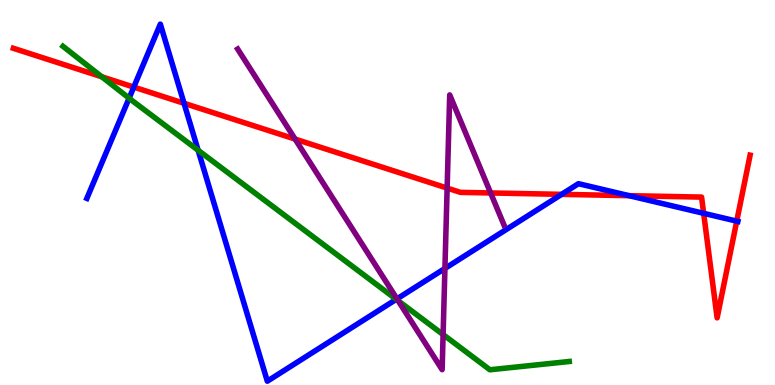[{'lines': ['blue', 'red'], 'intersections': [{'x': 1.73, 'y': 7.74}, {'x': 2.37, 'y': 7.32}, {'x': 7.25, 'y': 4.95}, {'x': 8.12, 'y': 4.92}, {'x': 9.08, 'y': 4.46}, {'x': 9.51, 'y': 4.26}]}, {'lines': ['green', 'red'], 'intersections': [{'x': 1.31, 'y': 8.01}]}, {'lines': ['purple', 'red'], 'intersections': [{'x': 3.81, 'y': 6.39}, {'x': 5.77, 'y': 5.11}, {'x': 6.33, 'y': 4.99}]}, {'lines': ['blue', 'green'], 'intersections': [{'x': 1.67, 'y': 7.45}, {'x': 2.56, 'y': 6.1}, {'x': 5.11, 'y': 2.23}]}, {'lines': ['blue', 'purple'], 'intersections': [{'x': 5.12, 'y': 2.24}, {'x': 5.74, 'y': 3.03}]}, {'lines': ['green', 'purple'], 'intersections': [{'x': 5.14, 'y': 2.19}, {'x': 5.72, 'y': 1.31}]}]